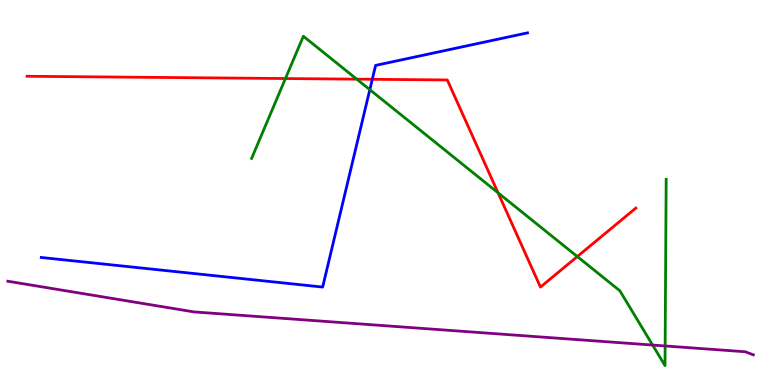[{'lines': ['blue', 'red'], 'intersections': [{'x': 4.8, 'y': 7.94}]}, {'lines': ['green', 'red'], 'intersections': [{'x': 3.68, 'y': 7.96}, {'x': 4.6, 'y': 7.94}, {'x': 6.43, 'y': 4.99}, {'x': 7.45, 'y': 3.34}]}, {'lines': ['purple', 'red'], 'intersections': []}, {'lines': ['blue', 'green'], 'intersections': [{'x': 4.77, 'y': 7.67}]}, {'lines': ['blue', 'purple'], 'intersections': []}, {'lines': ['green', 'purple'], 'intersections': [{'x': 8.42, 'y': 1.04}, {'x': 8.58, 'y': 1.01}]}]